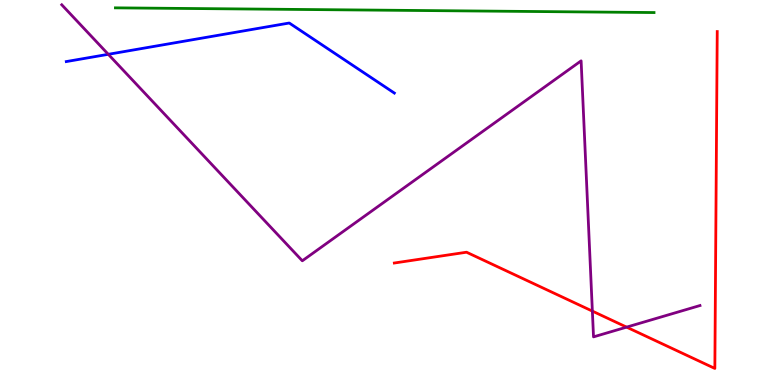[{'lines': ['blue', 'red'], 'intersections': []}, {'lines': ['green', 'red'], 'intersections': []}, {'lines': ['purple', 'red'], 'intersections': [{'x': 7.64, 'y': 1.92}, {'x': 8.09, 'y': 1.5}]}, {'lines': ['blue', 'green'], 'intersections': []}, {'lines': ['blue', 'purple'], 'intersections': [{'x': 1.4, 'y': 8.59}]}, {'lines': ['green', 'purple'], 'intersections': []}]